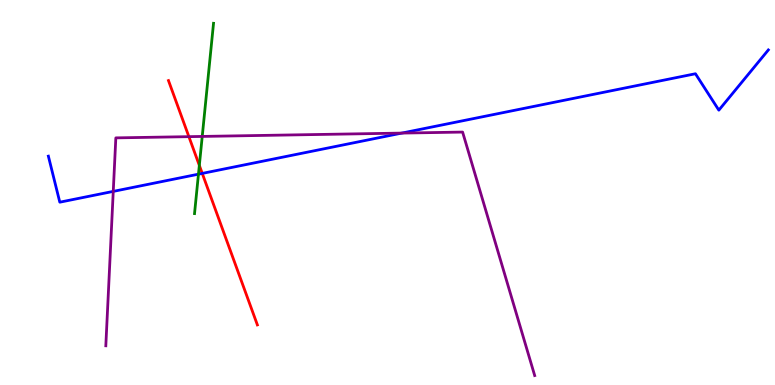[{'lines': ['blue', 'red'], 'intersections': [{'x': 2.61, 'y': 5.5}]}, {'lines': ['green', 'red'], 'intersections': [{'x': 2.57, 'y': 5.7}]}, {'lines': ['purple', 'red'], 'intersections': [{'x': 2.44, 'y': 6.45}]}, {'lines': ['blue', 'green'], 'intersections': [{'x': 2.56, 'y': 5.48}]}, {'lines': ['blue', 'purple'], 'intersections': [{'x': 1.46, 'y': 5.03}, {'x': 5.18, 'y': 6.54}]}, {'lines': ['green', 'purple'], 'intersections': [{'x': 2.61, 'y': 6.46}]}]